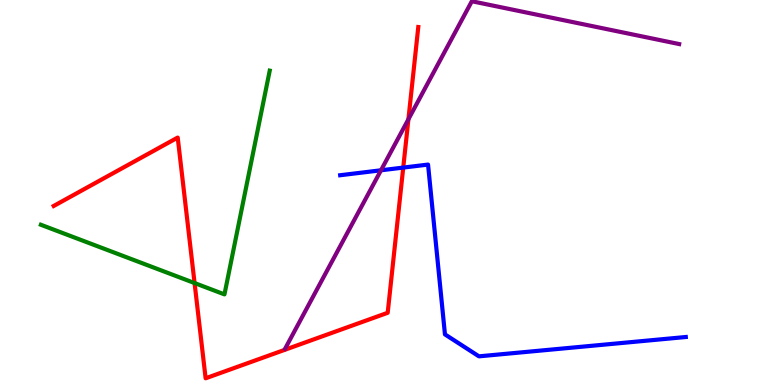[{'lines': ['blue', 'red'], 'intersections': [{'x': 5.2, 'y': 5.65}]}, {'lines': ['green', 'red'], 'intersections': [{'x': 2.51, 'y': 2.65}]}, {'lines': ['purple', 'red'], 'intersections': [{'x': 5.27, 'y': 6.9}]}, {'lines': ['blue', 'green'], 'intersections': []}, {'lines': ['blue', 'purple'], 'intersections': [{'x': 4.92, 'y': 5.58}]}, {'lines': ['green', 'purple'], 'intersections': []}]